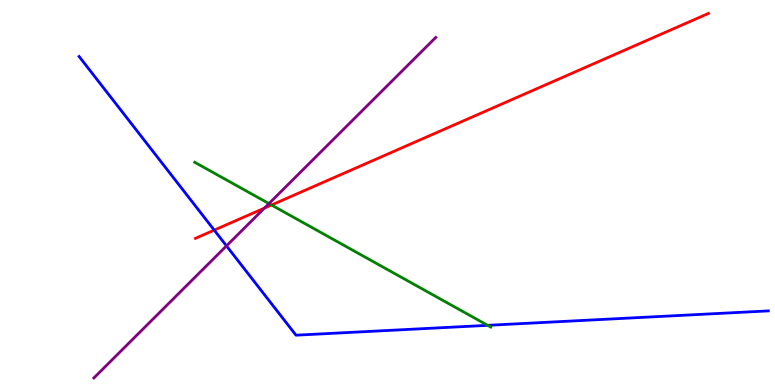[{'lines': ['blue', 'red'], 'intersections': [{'x': 2.76, 'y': 4.02}]}, {'lines': ['green', 'red'], 'intersections': [{'x': 3.5, 'y': 4.67}]}, {'lines': ['purple', 'red'], 'intersections': [{'x': 3.41, 'y': 4.59}]}, {'lines': ['blue', 'green'], 'intersections': [{'x': 6.29, 'y': 1.55}]}, {'lines': ['blue', 'purple'], 'intersections': [{'x': 2.92, 'y': 3.61}]}, {'lines': ['green', 'purple'], 'intersections': [{'x': 3.47, 'y': 4.71}]}]